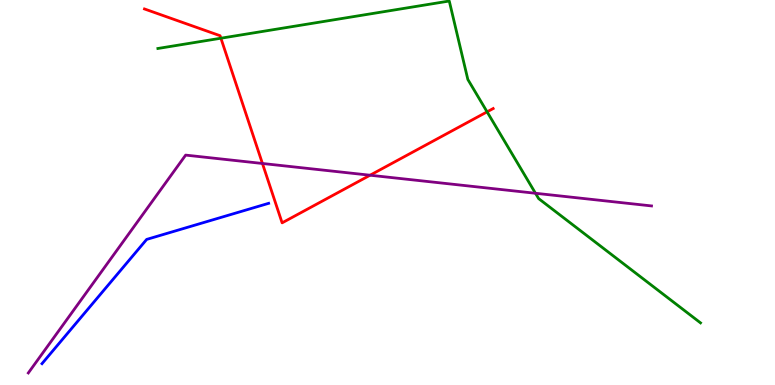[{'lines': ['blue', 'red'], 'intersections': []}, {'lines': ['green', 'red'], 'intersections': [{'x': 2.85, 'y': 9.01}, {'x': 6.29, 'y': 7.09}]}, {'lines': ['purple', 'red'], 'intersections': [{'x': 3.39, 'y': 5.75}, {'x': 4.77, 'y': 5.45}]}, {'lines': ['blue', 'green'], 'intersections': []}, {'lines': ['blue', 'purple'], 'intersections': []}, {'lines': ['green', 'purple'], 'intersections': [{'x': 6.91, 'y': 4.98}]}]